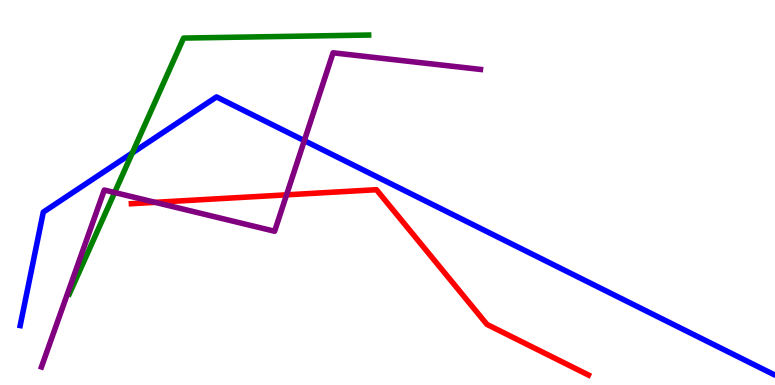[{'lines': ['blue', 'red'], 'intersections': []}, {'lines': ['green', 'red'], 'intersections': []}, {'lines': ['purple', 'red'], 'intersections': [{'x': 2.0, 'y': 4.74}, {'x': 3.7, 'y': 4.94}]}, {'lines': ['blue', 'green'], 'intersections': [{'x': 1.71, 'y': 6.03}]}, {'lines': ['blue', 'purple'], 'intersections': [{'x': 3.93, 'y': 6.35}]}, {'lines': ['green', 'purple'], 'intersections': [{'x': 1.48, 'y': 5.0}]}]